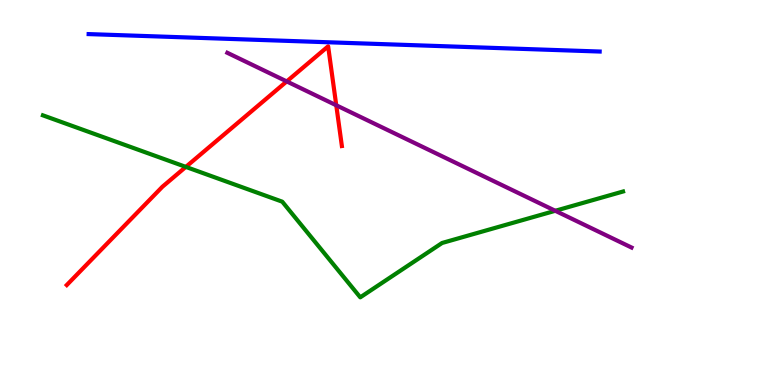[{'lines': ['blue', 'red'], 'intersections': []}, {'lines': ['green', 'red'], 'intersections': [{'x': 2.4, 'y': 5.66}]}, {'lines': ['purple', 'red'], 'intersections': [{'x': 3.7, 'y': 7.89}, {'x': 4.34, 'y': 7.27}]}, {'lines': ['blue', 'green'], 'intersections': []}, {'lines': ['blue', 'purple'], 'intersections': []}, {'lines': ['green', 'purple'], 'intersections': [{'x': 7.16, 'y': 4.53}]}]